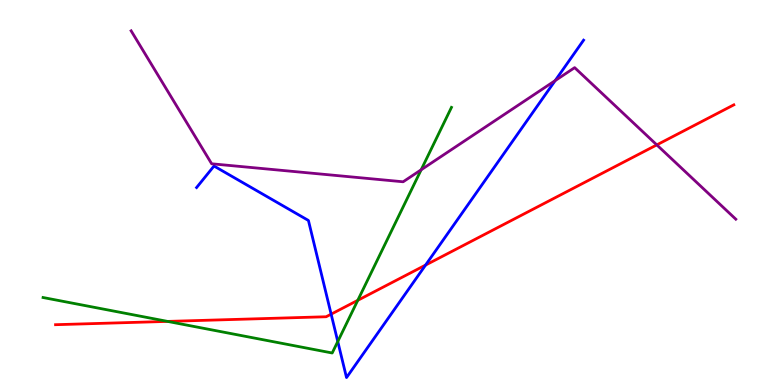[{'lines': ['blue', 'red'], 'intersections': [{'x': 4.27, 'y': 1.84}, {'x': 5.49, 'y': 3.11}]}, {'lines': ['green', 'red'], 'intersections': [{'x': 2.16, 'y': 1.65}, {'x': 4.62, 'y': 2.2}]}, {'lines': ['purple', 'red'], 'intersections': [{'x': 8.47, 'y': 6.24}]}, {'lines': ['blue', 'green'], 'intersections': [{'x': 4.36, 'y': 1.13}]}, {'lines': ['blue', 'purple'], 'intersections': [{'x': 7.16, 'y': 7.91}]}, {'lines': ['green', 'purple'], 'intersections': [{'x': 5.43, 'y': 5.59}]}]